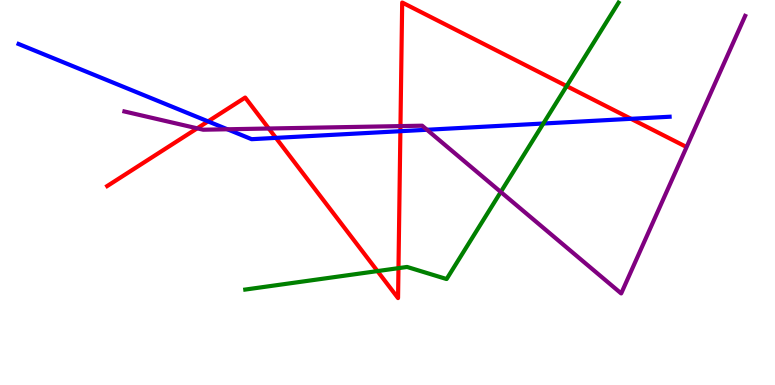[{'lines': ['blue', 'red'], 'intersections': [{'x': 2.68, 'y': 6.85}, {'x': 3.56, 'y': 6.42}, {'x': 5.17, 'y': 6.59}, {'x': 8.14, 'y': 6.91}]}, {'lines': ['green', 'red'], 'intersections': [{'x': 4.87, 'y': 2.96}, {'x': 5.14, 'y': 3.04}, {'x': 7.31, 'y': 7.76}]}, {'lines': ['purple', 'red'], 'intersections': [{'x': 2.54, 'y': 6.67}, {'x': 3.47, 'y': 6.66}, {'x': 5.17, 'y': 6.72}]}, {'lines': ['blue', 'green'], 'intersections': [{'x': 7.01, 'y': 6.79}]}, {'lines': ['blue', 'purple'], 'intersections': [{'x': 2.93, 'y': 6.64}, {'x': 5.51, 'y': 6.63}]}, {'lines': ['green', 'purple'], 'intersections': [{'x': 6.46, 'y': 5.01}]}]